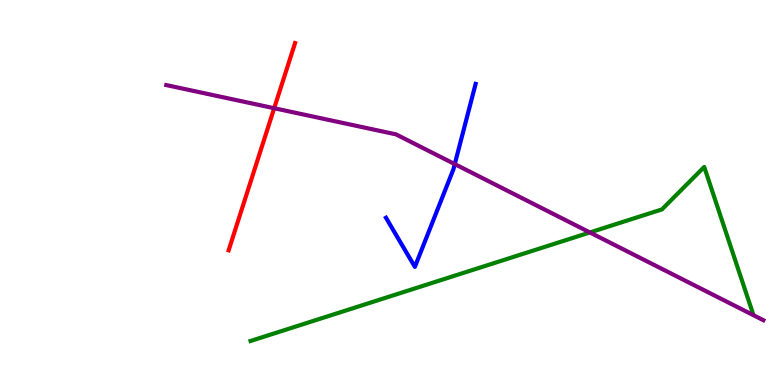[{'lines': ['blue', 'red'], 'intersections': []}, {'lines': ['green', 'red'], 'intersections': []}, {'lines': ['purple', 'red'], 'intersections': [{'x': 3.54, 'y': 7.19}]}, {'lines': ['blue', 'green'], 'intersections': []}, {'lines': ['blue', 'purple'], 'intersections': [{'x': 5.87, 'y': 5.74}]}, {'lines': ['green', 'purple'], 'intersections': [{'x': 7.61, 'y': 3.96}]}]